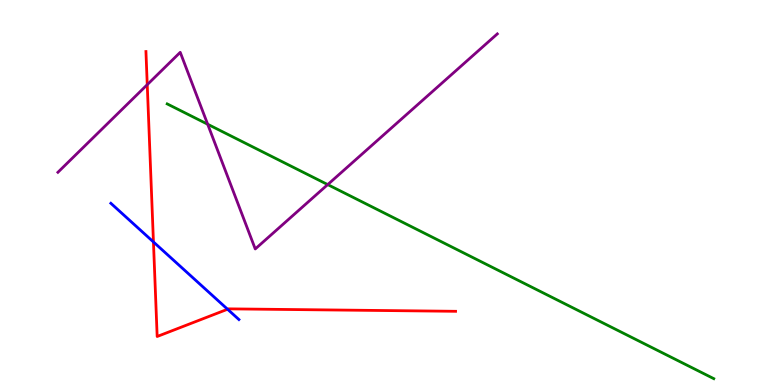[{'lines': ['blue', 'red'], 'intersections': [{'x': 1.98, 'y': 3.72}, {'x': 2.94, 'y': 1.97}]}, {'lines': ['green', 'red'], 'intersections': []}, {'lines': ['purple', 'red'], 'intersections': [{'x': 1.9, 'y': 7.8}]}, {'lines': ['blue', 'green'], 'intersections': []}, {'lines': ['blue', 'purple'], 'intersections': []}, {'lines': ['green', 'purple'], 'intersections': [{'x': 2.68, 'y': 6.77}, {'x': 4.23, 'y': 5.21}]}]